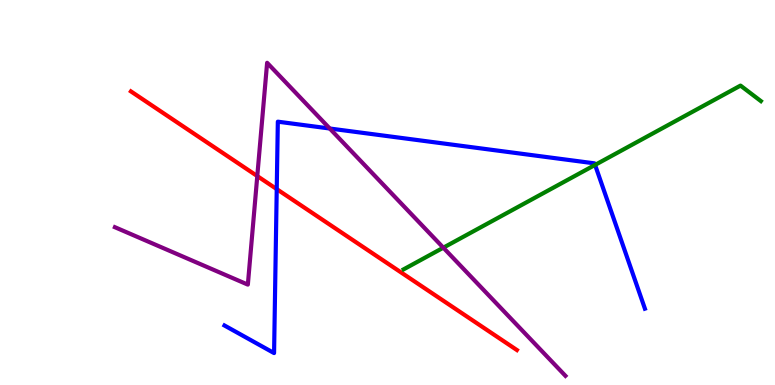[{'lines': ['blue', 'red'], 'intersections': [{'x': 3.57, 'y': 5.09}]}, {'lines': ['green', 'red'], 'intersections': []}, {'lines': ['purple', 'red'], 'intersections': [{'x': 3.32, 'y': 5.43}]}, {'lines': ['blue', 'green'], 'intersections': [{'x': 7.68, 'y': 5.72}]}, {'lines': ['blue', 'purple'], 'intersections': [{'x': 4.25, 'y': 6.66}]}, {'lines': ['green', 'purple'], 'intersections': [{'x': 5.72, 'y': 3.57}]}]